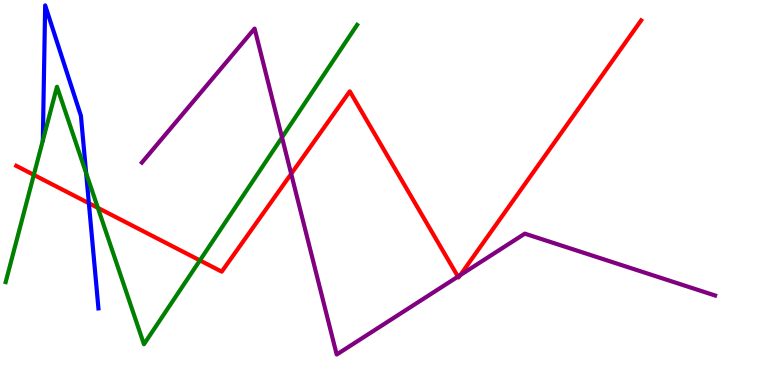[{'lines': ['blue', 'red'], 'intersections': [{'x': 1.15, 'y': 4.72}]}, {'lines': ['green', 'red'], 'intersections': [{'x': 0.436, 'y': 5.46}, {'x': 1.26, 'y': 4.6}, {'x': 2.58, 'y': 3.24}]}, {'lines': ['purple', 'red'], 'intersections': [{'x': 3.76, 'y': 5.48}, {'x': 5.91, 'y': 2.82}, {'x': 5.94, 'y': 2.85}]}, {'lines': ['blue', 'green'], 'intersections': [{'x': 1.11, 'y': 5.5}]}, {'lines': ['blue', 'purple'], 'intersections': []}, {'lines': ['green', 'purple'], 'intersections': [{'x': 3.64, 'y': 6.43}]}]